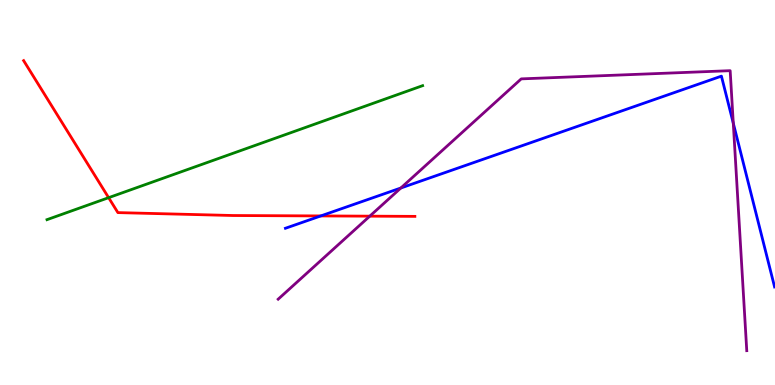[{'lines': ['blue', 'red'], 'intersections': [{'x': 4.14, 'y': 4.39}]}, {'lines': ['green', 'red'], 'intersections': [{'x': 1.4, 'y': 4.87}]}, {'lines': ['purple', 'red'], 'intersections': [{'x': 4.77, 'y': 4.39}]}, {'lines': ['blue', 'green'], 'intersections': []}, {'lines': ['blue', 'purple'], 'intersections': [{'x': 5.17, 'y': 5.12}, {'x': 9.46, 'y': 6.8}]}, {'lines': ['green', 'purple'], 'intersections': []}]